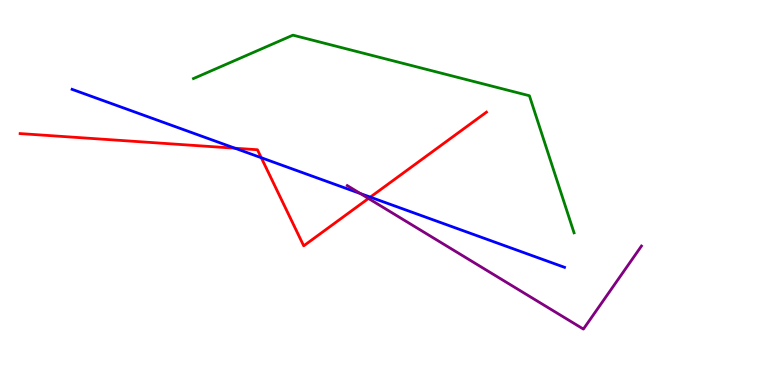[{'lines': ['blue', 'red'], 'intersections': [{'x': 3.03, 'y': 6.15}, {'x': 3.37, 'y': 5.9}, {'x': 4.78, 'y': 4.88}]}, {'lines': ['green', 'red'], 'intersections': []}, {'lines': ['purple', 'red'], 'intersections': [{'x': 4.75, 'y': 4.85}]}, {'lines': ['blue', 'green'], 'intersections': []}, {'lines': ['blue', 'purple'], 'intersections': [{'x': 4.65, 'y': 4.97}]}, {'lines': ['green', 'purple'], 'intersections': []}]